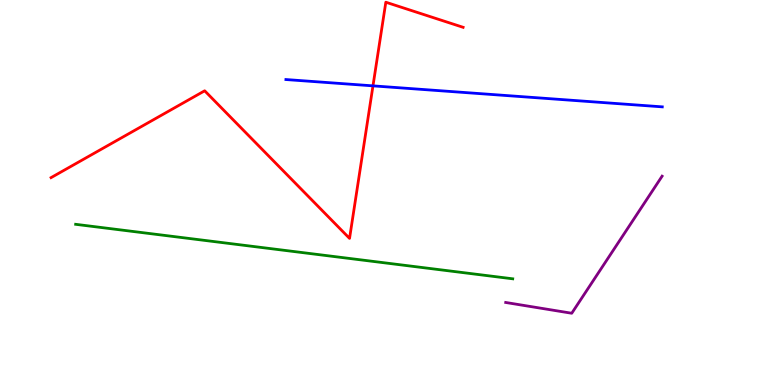[{'lines': ['blue', 'red'], 'intersections': [{'x': 4.81, 'y': 7.77}]}, {'lines': ['green', 'red'], 'intersections': []}, {'lines': ['purple', 'red'], 'intersections': []}, {'lines': ['blue', 'green'], 'intersections': []}, {'lines': ['blue', 'purple'], 'intersections': []}, {'lines': ['green', 'purple'], 'intersections': []}]